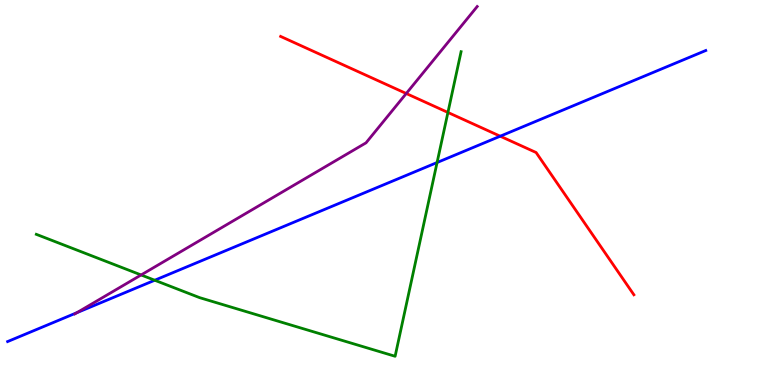[{'lines': ['blue', 'red'], 'intersections': [{'x': 6.45, 'y': 6.46}]}, {'lines': ['green', 'red'], 'intersections': [{'x': 5.78, 'y': 7.08}]}, {'lines': ['purple', 'red'], 'intersections': [{'x': 5.24, 'y': 7.57}]}, {'lines': ['blue', 'green'], 'intersections': [{'x': 2.0, 'y': 2.72}, {'x': 5.64, 'y': 5.78}]}, {'lines': ['blue', 'purple'], 'intersections': [{'x': 0.992, 'y': 1.88}]}, {'lines': ['green', 'purple'], 'intersections': [{'x': 1.82, 'y': 2.86}]}]